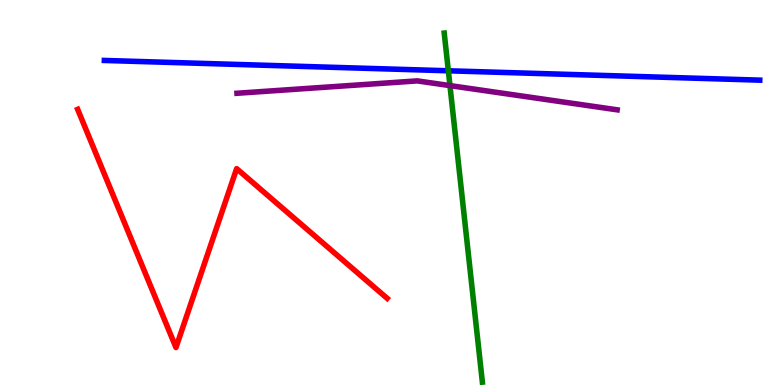[{'lines': ['blue', 'red'], 'intersections': []}, {'lines': ['green', 'red'], 'intersections': []}, {'lines': ['purple', 'red'], 'intersections': []}, {'lines': ['blue', 'green'], 'intersections': [{'x': 5.79, 'y': 8.16}]}, {'lines': ['blue', 'purple'], 'intersections': []}, {'lines': ['green', 'purple'], 'intersections': [{'x': 5.81, 'y': 7.78}]}]